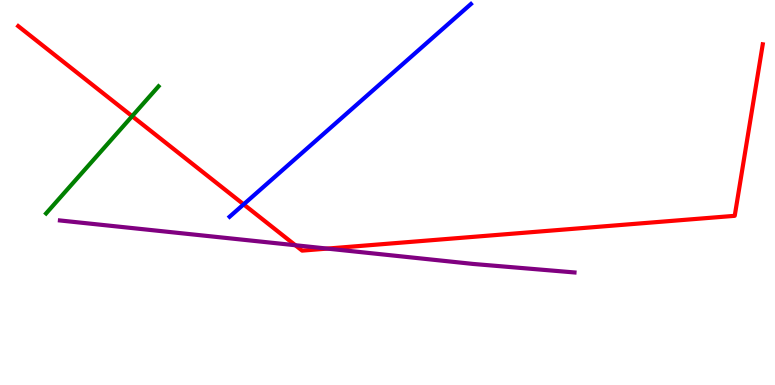[{'lines': ['blue', 'red'], 'intersections': [{'x': 3.14, 'y': 4.69}]}, {'lines': ['green', 'red'], 'intersections': [{'x': 1.7, 'y': 6.98}]}, {'lines': ['purple', 'red'], 'intersections': [{'x': 3.81, 'y': 3.63}, {'x': 4.22, 'y': 3.54}]}, {'lines': ['blue', 'green'], 'intersections': []}, {'lines': ['blue', 'purple'], 'intersections': []}, {'lines': ['green', 'purple'], 'intersections': []}]